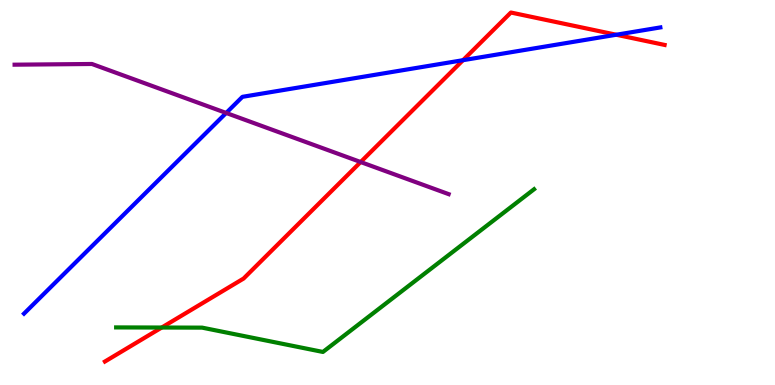[{'lines': ['blue', 'red'], 'intersections': [{'x': 5.97, 'y': 8.44}, {'x': 7.95, 'y': 9.1}]}, {'lines': ['green', 'red'], 'intersections': [{'x': 2.09, 'y': 1.49}]}, {'lines': ['purple', 'red'], 'intersections': [{'x': 4.65, 'y': 5.79}]}, {'lines': ['blue', 'green'], 'intersections': []}, {'lines': ['blue', 'purple'], 'intersections': [{'x': 2.92, 'y': 7.07}]}, {'lines': ['green', 'purple'], 'intersections': []}]